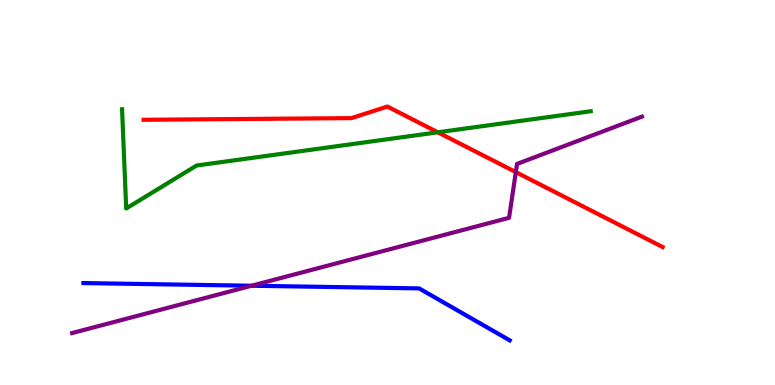[{'lines': ['blue', 'red'], 'intersections': []}, {'lines': ['green', 'red'], 'intersections': [{'x': 5.65, 'y': 6.56}]}, {'lines': ['purple', 'red'], 'intersections': [{'x': 6.66, 'y': 5.53}]}, {'lines': ['blue', 'green'], 'intersections': []}, {'lines': ['blue', 'purple'], 'intersections': [{'x': 3.25, 'y': 2.58}]}, {'lines': ['green', 'purple'], 'intersections': []}]